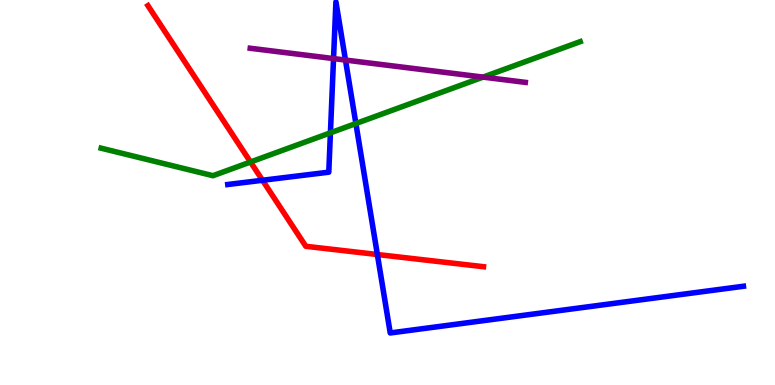[{'lines': ['blue', 'red'], 'intersections': [{'x': 3.39, 'y': 5.32}, {'x': 4.87, 'y': 3.39}]}, {'lines': ['green', 'red'], 'intersections': [{'x': 3.23, 'y': 5.79}]}, {'lines': ['purple', 'red'], 'intersections': []}, {'lines': ['blue', 'green'], 'intersections': [{'x': 4.26, 'y': 6.55}, {'x': 4.59, 'y': 6.79}]}, {'lines': ['blue', 'purple'], 'intersections': [{'x': 4.3, 'y': 8.48}, {'x': 4.46, 'y': 8.44}]}, {'lines': ['green', 'purple'], 'intersections': [{'x': 6.23, 'y': 8.0}]}]